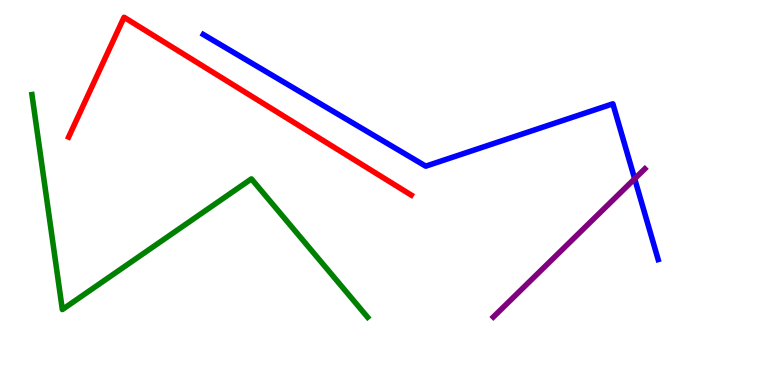[{'lines': ['blue', 'red'], 'intersections': []}, {'lines': ['green', 'red'], 'intersections': []}, {'lines': ['purple', 'red'], 'intersections': []}, {'lines': ['blue', 'green'], 'intersections': []}, {'lines': ['blue', 'purple'], 'intersections': [{'x': 8.19, 'y': 5.36}]}, {'lines': ['green', 'purple'], 'intersections': []}]